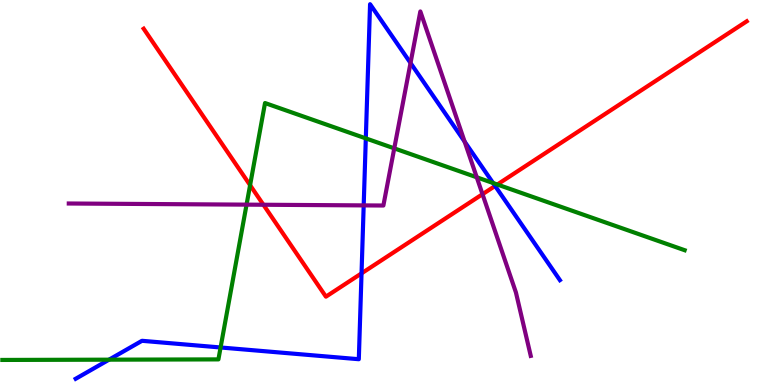[{'lines': ['blue', 'red'], 'intersections': [{'x': 4.66, 'y': 2.9}, {'x': 6.39, 'y': 5.17}]}, {'lines': ['green', 'red'], 'intersections': [{'x': 3.23, 'y': 5.19}, {'x': 6.42, 'y': 5.21}]}, {'lines': ['purple', 'red'], 'intersections': [{'x': 3.4, 'y': 4.68}, {'x': 6.23, 'y': 4.96}]}, {'lines': ['blue', 'green'], 'intersections': [{'x': 1.41, 'y': 0.658}, {'x': 2.85, 'y': 0.975}, {'x': 4.72, 'y': 6.41}, {'x': 6.36, 'y': 5.25}]}, {'lines': ['blue', 'purple'], 'intersections': [{'x': 4.69, 'y': 4.67}, {'x': 5.3, 'y': 8.36}, {'x': 6.0, 'y': 6.32}]}, {'lines': ['green', 'purple'], 'intersections': [{'x': 3.18, 'y': 4.68}, {'x': 5.09, 'y': 6.15}, {'x': 6.15, 'y': 5.39}]}]